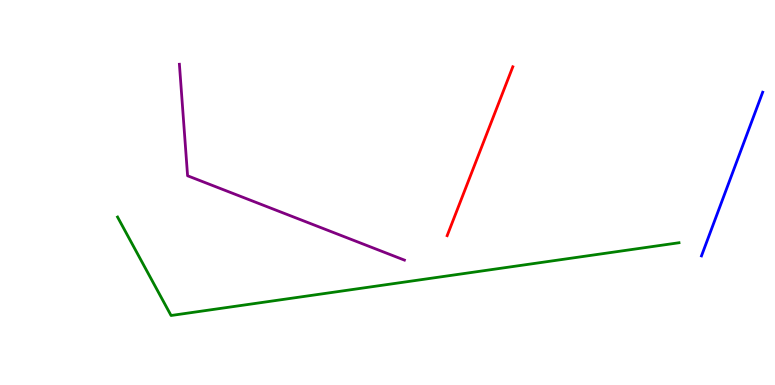[{'lines': ['blue', 'red'], 'intersections': []}, {'lines': ['green', 'red'], 'intersections': []}, {'lines': ['purple', 'red'], 'intersections': []}, {'lines': ['blue', 'green'], 'intersections': []}, {'lines': ['blue', 'purple'], 'intersections': []}, {'lines': ['green', 'purple'], 'intersections': []}]